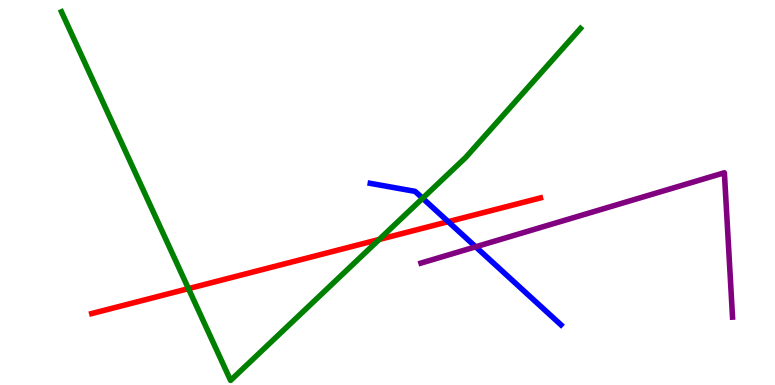[{'lines': ['blue', 'red'], 'intersections': [{'x': 5.78, 'y': 4.24}]}, {'lines': ['green', 'red'], 'intersections': [{'x': 2.43, 'y': 2.5}, {'x': 4.89, 'y': 3.78}]}, {'lines': ['purple', 'red'], 'intersections': []}, {'lines': ['blue', 'green'], 'intersections': [{'x': 5.45, 'y': 4.85}]}, {'lines': ['blue', 'purple'], 'intersections': [{'x': 6.14, 'y': 3.59}]}, {'lines': ['green', 'purple'], 'intersections': []}]